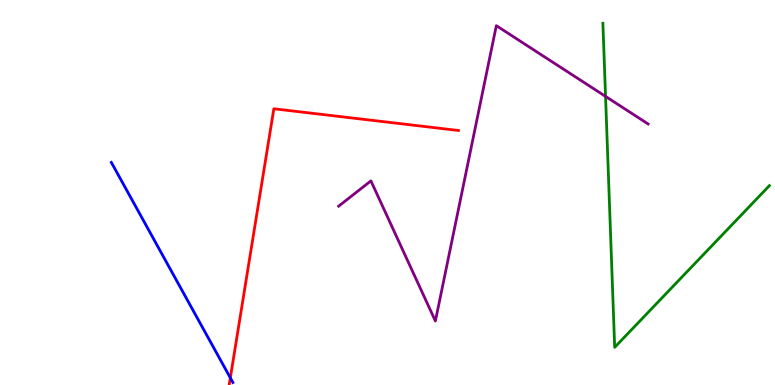[{'lines': ['blue', 'red'], 'intersections': [{'x': 2.97, 'y': 0.186}]}, {'lines': ['green', 'red'], 'intersections': []}, {'lines': ['purple', 'red'], 'intersections': []}, {'lines': ['blue', 'green'], 'intersections': []}, {'lines': ['blue', 'purple'], 'intersections': []}, {'lines': ['green', 'purple'], 'intersections': [{'x': 7.81, 'y': 7.5}]}]